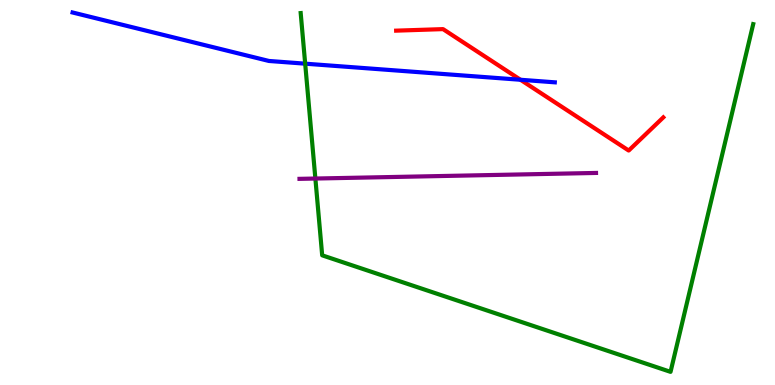[{'lines': ['blue', 'red'], 'intersections': [{'x': 6.72, 'y': 7.93}]}, {'lines': ['green', 'red'], 'intersections': []}, {'lines': ['purple', 'red'], 'intersections': []}, {'lines': ['blue', 'green'], 'intersections': [{'x': 3.94, 'y': 8.35}]}, {'lines': ['blue', 'purple'], 'intersections': []}, {'lines': ['green', 'purple'], 'intersections': [{'x': 4.07, 'y': 5.36}]}]